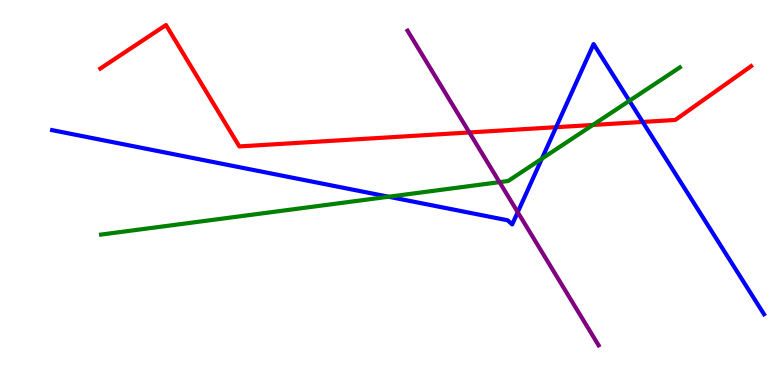[{'lines': ['blue', 'red'], 'intersections': [{'x': 7.18, 'y': 6.7}, {'x': 8.29, 'y': 6.83}]}, {'lines': ['green', 'red'], 'intersections': [{'x': 7.65, 'y': 6.75}]}, {'lines': ['purple', 'red'], 'intersections': [{'x': 6.06, 'y': 6.56}]}, {'lines': ['blue', 'green'], 'intersections': [{'x': 5.01, 'y': 4.89}, {'x': 6.99, 'y': 5.88}, {'x': 8.12, 'y': 7.38}]}, {'lines': ['blue', 'purple'], 'intersections': [{'x': 6.68, 'y': 4.49}]}, {'lines': ['green', 'purple'], 'intersections': [{'x': 6.45, 'y': 5.27}]}]